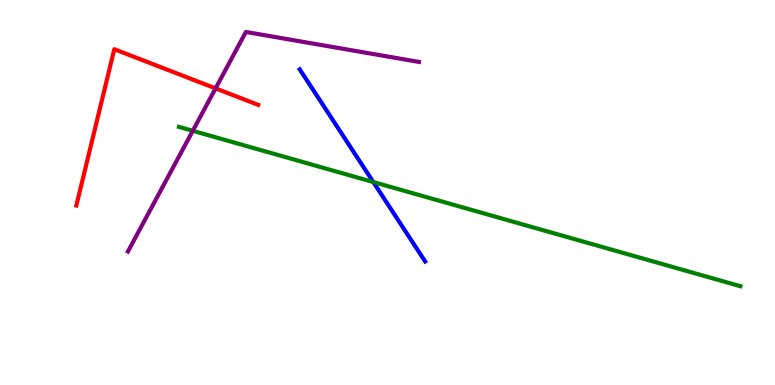[{'lines': ['blue', 'red'], 'intersections': []}, {'lines': ['green', 'red'], 'intersections': []}, {'lines': ['purple', 'red'], 'intersections': [{'x': 2.78, 'y': 7.7}]}, {'lines': ['blue', 'green'], 'intersections': [{'x': 4.82, 'y': 5.27}]}, {'lines': ['blue', 'purple'], 'intersections': []}, {'lines': ['green', 'purple'], 'intersections': [{'x': 2.49, 'y': 6.6}]}]